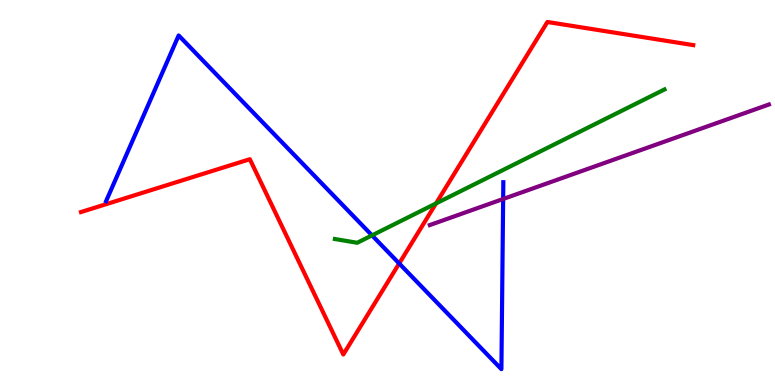[{'lines': ['blue', 'red'], 'intersections': [{'x': 5.15, 'y': 3.16}]}, {'lines': ['green', 'red'], 'intersections': [{'x': 5.63, 'y': 4.72}]}, {'lines': ['purple', 'red'], 'intersections': []}, {'lines': ['blue', 'green'], 'intersections': [{'x': 4.8, 'y': 3.89}]}, {'lines': ['blue', 'purple'], 'intersections': [{'x': 6.49, 'y': 4.83}]}, {'lines': ['green', 'purple'], 'intersections': []}]